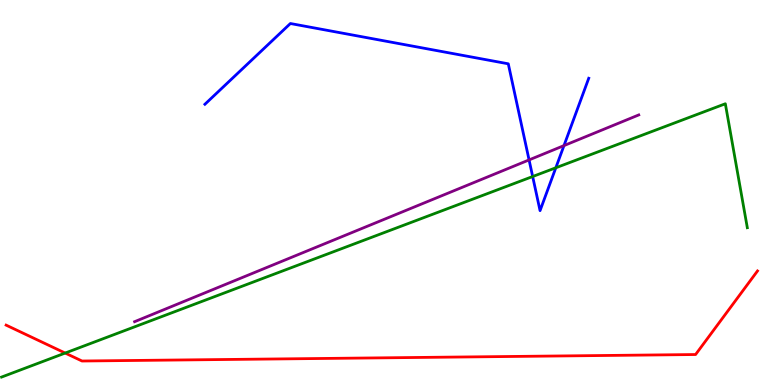[{'lines': ['blue', 'red'], 'intersections': []}, {'lines': ['green', 'red'], 'intersections': [{'x': 0.841, 'y': 0.83}]}, {'lines': ['purple', 'red'], 'intersections': []}, {'lines': ['blue', 'green'], 'intersections': [{'x': 6.87, 'y': 5.41}, {'x': 7.17, 'y': 5.64}]}, {'lines': ['blue', 'purple'], 'intersections': [{'x': 6.83, 'y': 5.85}, {'x': 7.28, 'y': 6.22}]}, {'lines': ['green', 'purple'], 'intersections': []}]